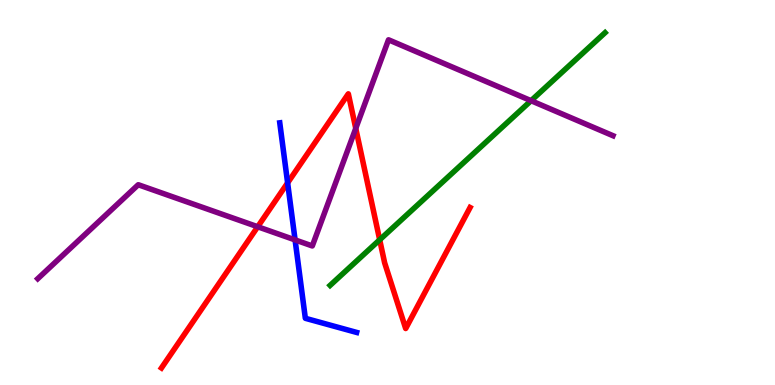[{'lines': ['blue', 'red'], 'intersections': [{'x': 3.71, 'y': 5.25}]}, {'lines': ['green', 'red'], 'intersections': [{'x': 4.9, 'y': 3.77}]}, {'lines': ['purple', 'red'], 'intersections': [{'x': 3.33, 'y': 4.11}, {'x': 4.59, 'y': 6.67}]}, {'lines': ['blue', 'green'], 'intersections': []}, {'lines': ['blue', 'purple'], 'intersections': [{'x': 3.81, 'y': 3.77}]}, {'lines': ['green', 'purple'], 'intersections': [{'x': 6.85, 'y': 7.38}]}]